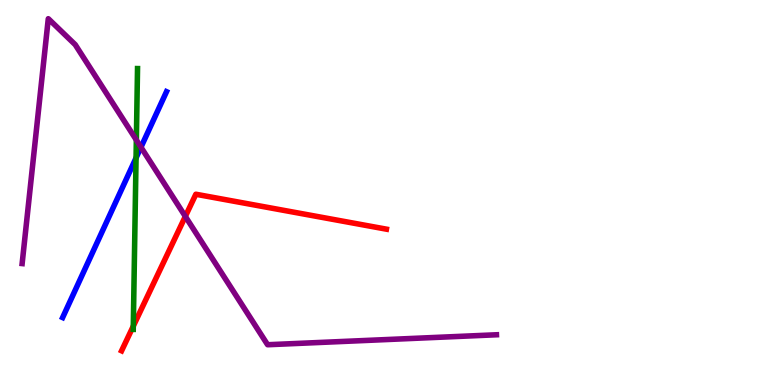[{'lines': ['blue', 'red'], 'intersections': []}, {'lines': ['green', 'red'], 'intersections': [{'x': 1.72, 'y': 1.53}]}, {'lines': ['purple', 'red'], 'intersections': [{'x': 2.39, 'y': 4.38}]}, {'lines': ['blue', 'green'], 'intersections': [{'x': 1.76, 'y': 5.9}]}, {'lines': ['blue', 'purple'], 'intersections': [{'x': 1.82, 'y': 6.18}]}, {'lines': ['green', 'purple'], 'intersections': [{'x': 1.76, 'y': 6.36}]}]